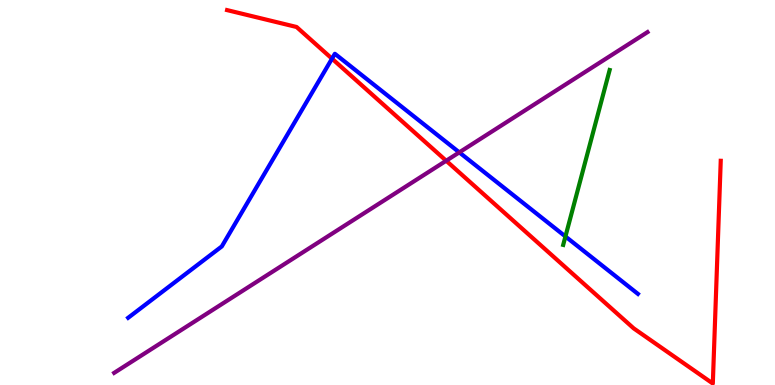[{'lines': ['blue', 'red'], 'intersections': [{'x': 4.28, 'y': 8.48}]}, {'lines': ['green', 'red'], 'intersections': []}, {'lines': ['purple', 'red'], 'intersections': [{'x': 5.76, 'y': 5.82}]}, {'lines': ['blue', 'green'], 'intersections': [{'x': 7.3, 'y': 3.86}]}, {'lines': ['blue', 'purple'], 'intersections': [{'x': 5.93, 'y': 6.04}]}, {'lines': ['green', 'purple'], 'intersections': []}]